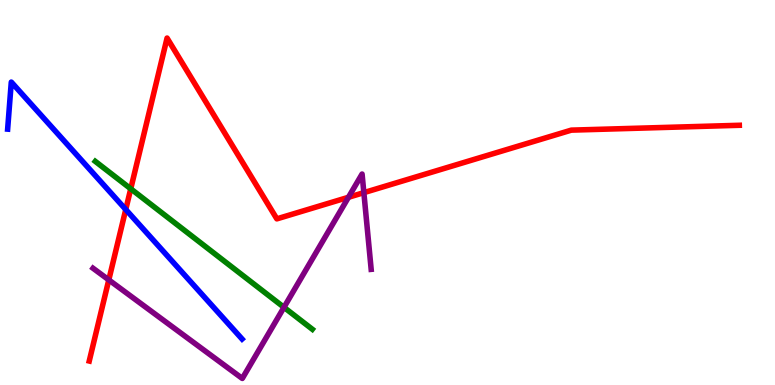[{'lines': ['blue', 'red'], 'intersections': [{'x': 1.62, 'y': 4.56}]}, {'lines': ['green', 'red'], 'intersections': [{'x': 1.69, 'y': 5.1}]}, {'lines': ['purple', 'red'], 'intersections': [{'x': 1.4, 'y': 2.73}, {'x': 4.5, 'y': 4.88}, {'x': 4.69, 'y': 5.0}]}, {'lines': ['blue', 'green'], 'intersections': []}, {'lines': ['blue', 'purple'], 'intersections': []}, {'lines': ['green', 'purple'], 'intersections': [{'x': 3.66, 'y': 2.02}]}]